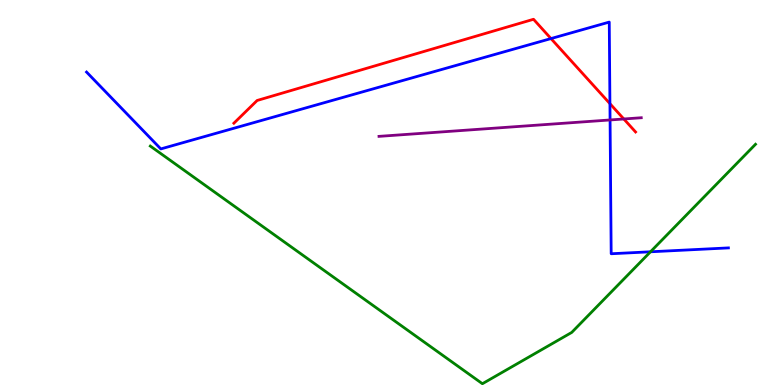[{'lines': ['blue', 'red'], 'intersections': [{'x': 7.11, 'y': 9.0}, {'x': 7.87, 'y': 7.31}]}, {'lines': ['green', 'red'], 'intersections': []}, {'lines': ['purple', 'red'], 'intersections': [{'x': 8.05, 'y': 6.91}]}, {'lines': ['blue', 'green'], 'intersections': [{'x': 8.39, 'y': 3.46}]}, {'lines': ['blue', 'purple'], 'intersections': [{'x': 7.87, 'y': 6.88}]}, {'lines': ['green', 'purple'], 'intersections': []}]